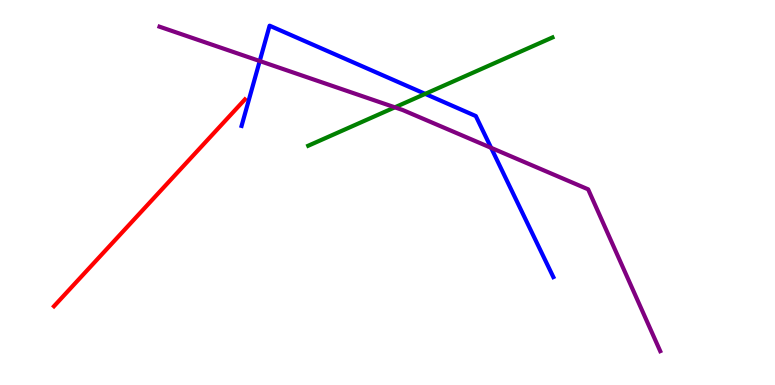[{'lines': ['blue', 'red'], 'intersections': []}, {'lines': ['green', 'red'], 'intersections': []}, {'lines': ['purple', 'red'], 'intersections': []}, {'lines': ['blue', 'green'], 'intersections': [{'x': 5.49, 'y': 7.56}]}, {'lines': ['blue', 'purple'], 'intersections': [{'x': 3.35, 'y': 8.42}, {'x': 6.34, 'y': 6.16}]}, {'lines': ['green', 'purple'], 'intersections': [{'x': 5.09, 'y': 7.21}]}]